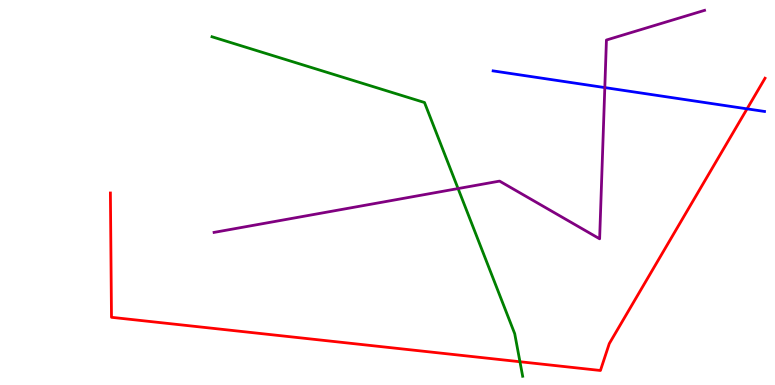[{'lines': ['blue', 'red'], 'intersections': [{'x': 9.64, 'y': 7.17}]}, {'lines': ['green', 'red'], 'intersections': [{'x': 6.71, 'y': 0.604}]}, {'lines': ['purple', 'red'], 'intersections': []}, {'lines': ['blue', 'green'], 'intersections': []}, {'lines': ['blue', 'purple'], 'intersections': [{'x': 7.8, 'y': 7.73}]}, {'lines': ['green', 'purple'], 'intersections': [{'x': 5.91, 'y': 5.1}]}]